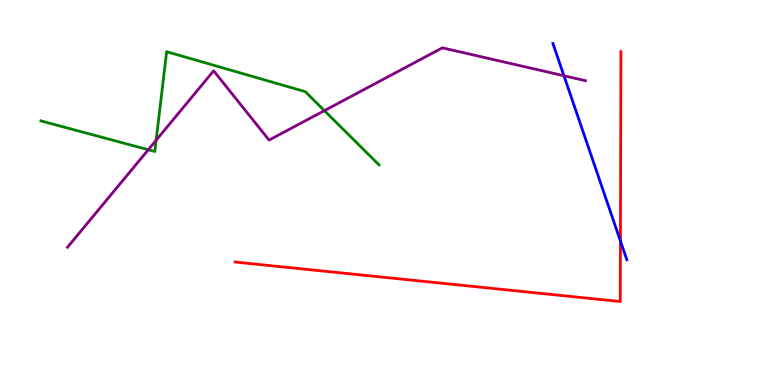[{'lines': ['blue', 'red'], 'intersections': [{'x': 8.01, 'y': 3.74}]}, {'lines': ['green', 'red'], 'intersections': []}, {'lines': ['purple', 'red'], 'intersections': []}, {'lines': ['blue', 'green'], 'intersections': []}, {'lines': ['blue', 'purple'], 'intersections': [{'x': 7.28, 'y': 8.03}]}, {'lines': ['green', 'purple'], 'intersections': [{'x': 1.91, 'y': 6.11}, {'x': 2.01, 'y': 6.36}, {'x': 4.19, 'y': 7.13}]}]